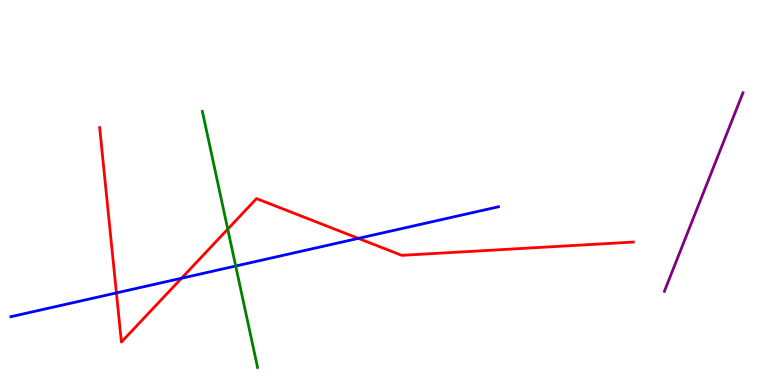[{'lines': ['blue', 'red'], 'intersections': [{'x': 1.5, 'y': 2.39}, {'x': 2.34, 'y': 2.77}, {'x': 4.62, 'y': 3.81}]}, {'lines': ['green', 'red'], 'intersections': [{'x': 2.94, 'y': 4.05}]}, {'lines': ['purple', 'red'], 'intersections': []}, {'lines': ['blue', 'green'], 'intersections': [{'x': 3.04, 'y': 3.09}]}, {'lines': ['blue', 'purple'], 'intersections': []}, {'lines': ['green', 'purple'], 'intersections': []}]